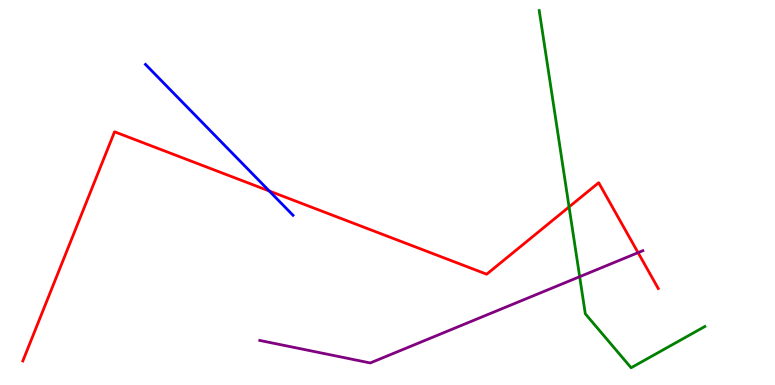[{'lines': ['blue', 'red'], 'intersections': [{'x': 3.47, 'y': 5.04}]}, {'lines': ['green', 'red'], 'intersections': [{'x': 7.34, 'y': 4.63}]}, {'lines': ['purple', 'red'], 'intersections': [{'x': 8.23, 'y': 3.44}]}, {'lines': ['blue', 'green'], 'intersections': []}, {'lines': ['blue', 'purple'], 'intersections': []}, {'lines': ['green', 'purple'], 'intersections': [{'x': 7.48, 'y': 2.81}]}]